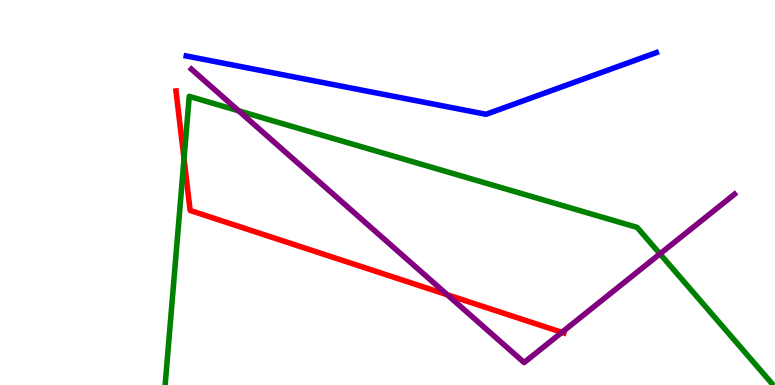[{'lines': ['blue', 'red'], 'intersections': []}, {'lines': ['green', 'red'], 'intersections': [{'x': 2.37, 'y': 5.87}]}, {'lines': ['purple', 'red'], 'intersections': [{'x': 5.77, 'y': 2.34}, {'x': 7.25, 'y': 1.37}]}, {'lines': ['blue', 'green'], 'intersections': []}, {'lines': ['blue', 'purple'], 'intersections': []}, {'lines': ['green', 'purple'], 'intersections': [{'x': 3.08, 'y': 7.12}, {'x': 8.52, 'y': 3.41}]}]